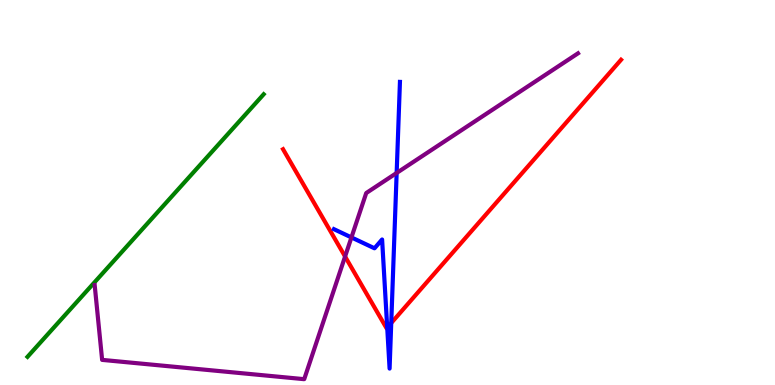[{'lines': ['blue', 'red'], 'intersections': [{'x': 5.0, 'y': 1.49}, {'x': 5.05, 'y': 1.61}]}, {'lines': ['green', 'red'], 'intersections': []}, {'lines': ['purple', 'red'], 'intersections': [{'x': 4.45, 'y': 3.34}]}, {'lines': ['blue', 'green'], 'intersections': []}, {'lines': ['blue', 'purple'], 'intersections': [{'x': 4.53, 'y': 3.83}, {'x': 5.12, 'y': 5.51}]}, {'lines': ['green', 'purple'], 'intersections': []}]